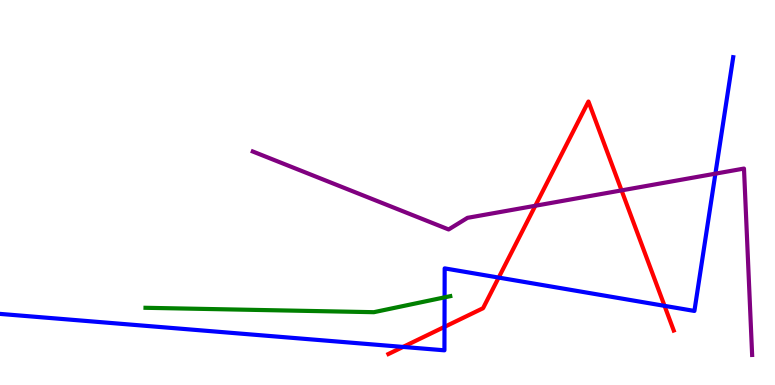[{'lines': ['blue', 'red'], 'intersections': [{'x': 5.2, 'y': 0.989}, {'x': 5.74, 'y': 1.51}, {'x': 6.43, 'y': 2.79}, {'x': 8.57, 'y': 2.06}]}, {'lines': ['green', 'red'], 'intersections': []}, {'lines': ['purple', 'red'], 'intersections': [{'x': 6.91, 'y': 4.66}, {'x': 8.02, 'y': 5.05}]}, {'lines': ['blue', 'green'], 'intersections': [{'x': 5.74, 'y': 2.28}]}, {'lines': ['blue', 'purple'], 'intersections': [{'x': 9.23, 'y': 5.49}]}, {'lines': ['green', 'purple'], 'intersections': []}]